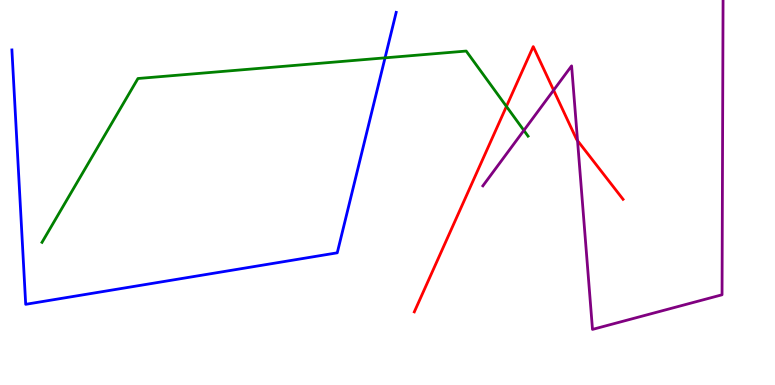[{'lines': ['blue', 'red'], 'intersections': []}, {'lines': ['green', 'red'], 'intersections': [{'x': 6.53, 'y': 7.24}]}, {'lines': ['purple', 'red'], 'intersections': [{'x': 7.14, 'y': 7.66}, {'x': 7.45, 'y': 6.35}]}, {'lines': ['blue', 'green'], 'intersections': [{'x': 4.97, 'y': 8.5}]}, {'lines': ['blue', 'purple'], 'intersections': []}, {'lines': ['green', 'purple'], 'intersections': [{'x': 6.76, 'y': 6.61}]}]